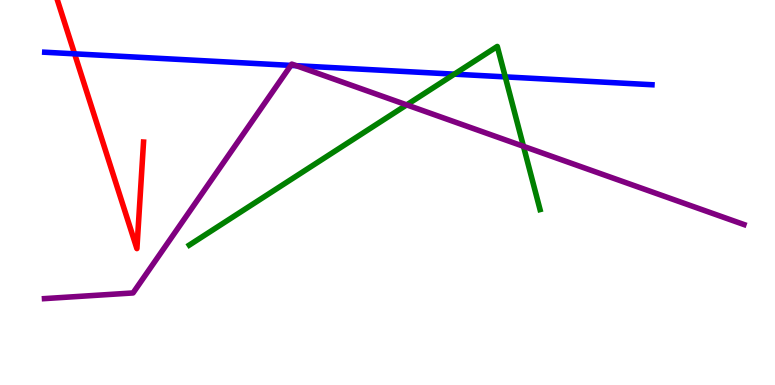[{'lines': ['blue', 'red'], 'intersections': [{'x': 0.962, 'y': 8.6}]}, {'lines': ['green', 'red'], 'intersections': []}, {'lines': ['purple', 'red'], 'intersections': []}, {'lines': ['blue', 'green'], 'intersections': [{'x': 5.86, 'y': 8.07}, {'x': 6.52, 'y': 8.0}]}, {'lines': ['blue', 'purple'], 'intersections': [{'x': 3.75, 'y': 8.3}, {'x': 3.82, 'y': 8.29}]}, {'lines': ['green', 'purple'], 'intersections': [{'x': 5.25, 'y': 7.28}, {'x': 6.75, 'y': 6.2}]}]